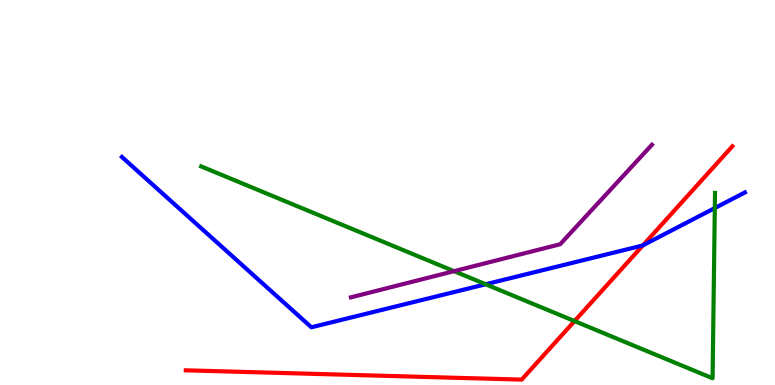[{'lines': ['blue', 'red'], 'intersections': [{'x': 8.3, 'y': 3.63}]}, {'lines': ['green', 'red'], 'intersections': [{'x': 7.41, 'y': 1.66}]}, {'lines': ['purple', 'red'], 'intersections': []}, {'lines': ['blue', 'green'], 'intersections': [{'x': 6.27, 'y': 2.62}, {'x': 9.22, 'y': 4.6}]}, {'lines': ['blue', 'purple'], 'intersections': []}, {'lines': ['green', 'purple'], 'intersections': [{'x': 5.86, 'y': 2.96}]}]